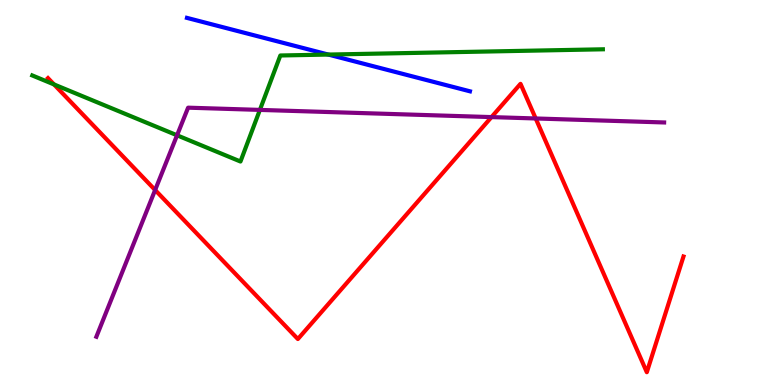[{'lines': ['blue', 'red'], 'intersections': []}, {'lines': ['green', 'red'], 'intersections': [{'x': 0.697, 'y': 7.81}]}, {'lines': ['purple', 'red'], 'intersections': [{'x': 2.0, 'y': 5.06}, {'x': 6.34, 'y': 6.96}, {'x': 6.91, 'y': 6.92}]}, {'lines': ['blue', 'green'], 'intersections': [{'x': 4.24, 'y': 8.58}]}, {'lines': ['blue', 'purple'], 'intersections': []}, {'lines': ['green', 'purple'], 'intersections': [{'x': 2.28, 'y': 6.49}, {'x': 3.35, 'y': 7.15}]}]